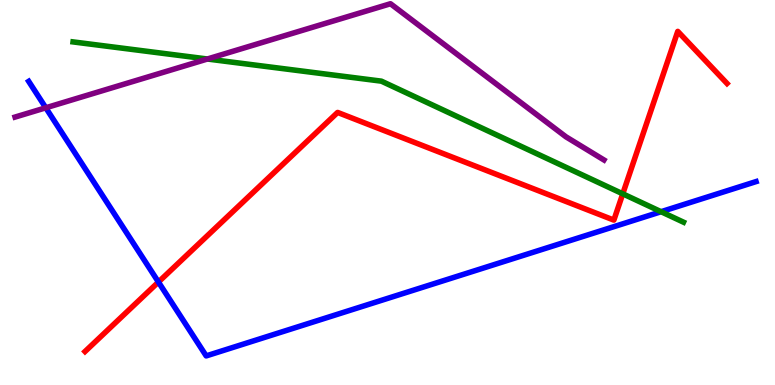[{'lines': ['blue', 'red'], 'intersections': [{'x': 2.04, 'y': 2.67}]}, {'lines': ['green', 'red'], 'intersections': [{'x': 8.04, 'y': 4.97}]}, {'lines': ['purple', 'red'], 'intersections': []}, {'lines': ['blue', 'green'], 'intersections': [{'x': 8.53, 'y': 4.5}]}, {'lines': ['blue', 'purple'], 'intersections': [{'x': 0.591, 'y': 7.2}]}, {'lines': ['green', 'purple'], 'intersections': [{'x': 2.68, 'y': 8.47}]}]